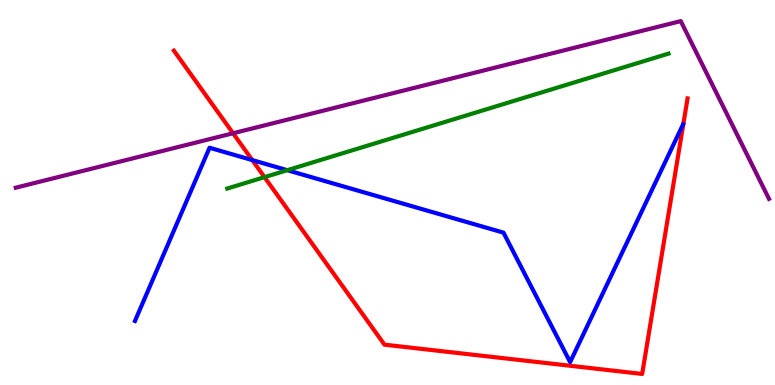[{'lines': ['blue', 'red'], 'intersections': [{'x': 3.26, 'y': 5.84}]}, {'lines': ['green', 'red'], 'intersections': [{'x': 3.41, 'y': 5.4}]}, {'lines': ['purple', 'red'], 'intersections': [{'x': 3.01, 'y': 6.54}]}, {'lines': ['blue', 'green'], 'intersections': [{'x': 3.71, 'y': 5.58}]}, {'lines': ['blue', 'purple'], 'intersections': []}, {'lines': ['green', 'purple'], 'intersections': []}]